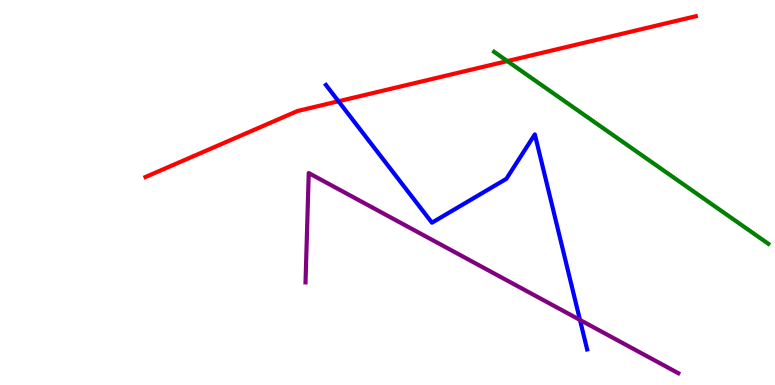[{'lines': ['blue', 'red'], 'intersections': [{'x': 4.37, 'y': 7.37}]}, {'lines': ['green', 'red'], 'intersections': [{'x': 6.55, 'y': 8.41}]}, {'lines': ['purple', 'red'], 'intersections': []}, {'lines': ['blue', 'green'], 'intersections': []}, {'lines': ['blue', 'purple'], 'intersections': [{'x': 7.48, 'y': 1.69}]}, {'lines': ['green', 'purple'], 'intersections': []}]